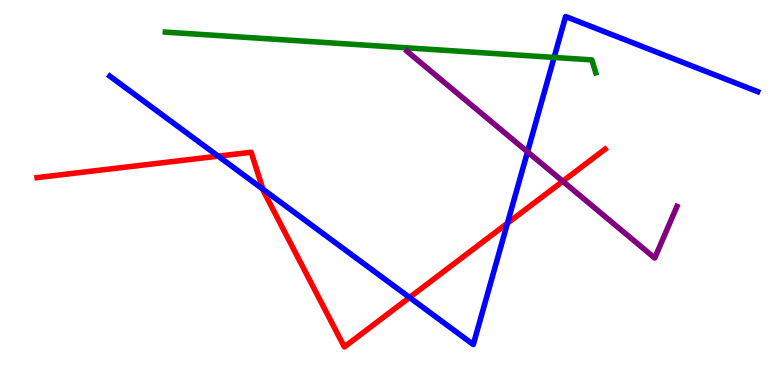[{'lines': ['blue', 'red'], 'intersections': [{'x': 2.82, 'y': 5.94}, {'x': 3.39, 'y': 5.09}, {'x': 5.28, 'y': 2.27}, {'x': 6.55, 'y': 4.2}]}, {'lines': ['green', 'red'], 'intersections': []}, {'lines': ['purple', 'red'], 'intersections': [{'x': 7.26, 'y': 5.29}]}, {'lines': ['blue', 'green'], 'intersections': [{'x': 7.15, 'y': 8.51}]}, {'lines': ['blue', 'purple'], 'intersections': [{'x': 6.81, 'y': 6.06}]}, {'lines': ['green', 'purple'], 'intersections': []}]